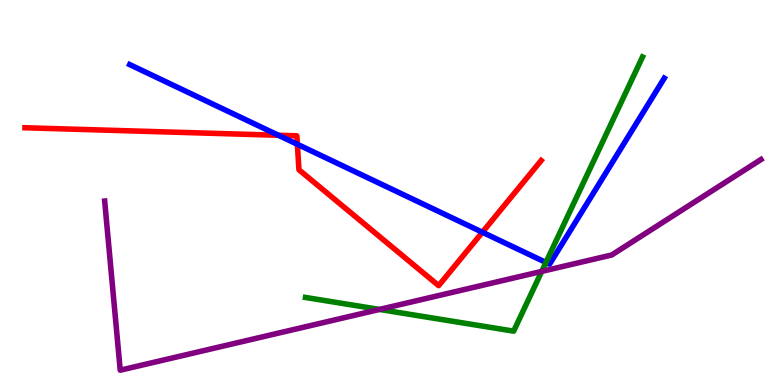[{'lines': ['blue', 'red'], 'intersections': [{'x': 3.59, 'y': 6.49}, {'x': 3.84, 'y': 6.25}, {'x': 6.22, 'y': 3.97}]}, {'lines': ['green', 'red'], 'intersections': []}, {'lines': ['purple', 'red'], 'intersections': []}, {'lines': ['blue', 'green'], 'intersections': [{'x': 7.04, 'y': 3.18}]}, {'lines': ['blue', 'purple'], 'intersections': []}, {'lines': ['green', 'purple'], 'intersections': [{'x': 4.9, 'y': 1.96}, {'x': 6.99, 'y': 2.95}]}]